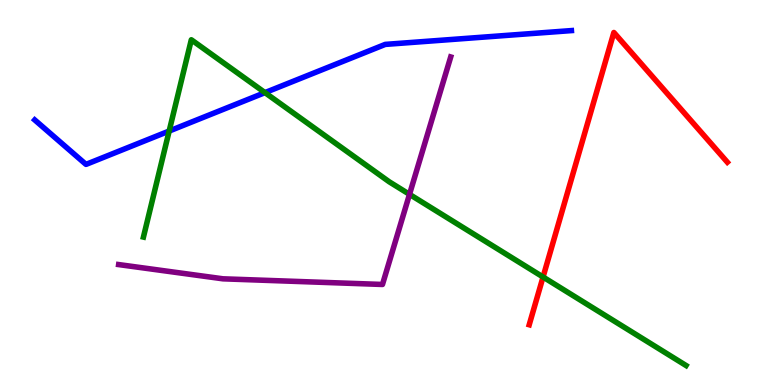[{'lines': ['blue', 'red'], 'intersections': []}, {'lines': ['green', 'red'], 'intersections': [{'x': 7.01, 'y': 2.81}]}, {'lines': ['purple', 'red'], 'intersections': []}, {'lines': ['blue', 'green'], 'intersections': [{'x': 2.18, 'y': 6.6}, {'x': 3.42, 'y': 7.59}]}, {'lines': ['blue', 'purple'], 'intersections': []}, {'lines': ['green', 'purple'], 'intersections': [{'x': 5.28, 'y': 4.95}]}]